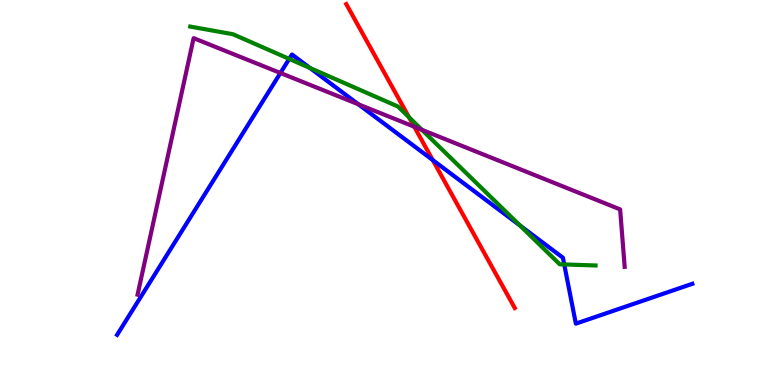[{'lines': ['blue', 'red'], 'intersections': [{'x': 5.58, 'y': 5.84}]}, {'lines': ['green', 'red'], 'intersections': [{'x': 5.28, 'y': 6.95}]}, {'lines': ['purple', 'red'], 'intersections': [{'x': 5.35, 'y': 6.71}]}, {'lines': ['blue', 'green'], 'intersections': [{'x': 3.73, 'y': 8.47}, {'x': 4.0, 'y': 8.24}, {'x': 6.71, 'y': 4.14}, {'x': 7.28, 'y': 3.13}]}, {'lines': ['blue', 'purple'], 'intersections': [{'x': 3.62, 'y': 8.1}, {'x': 4.62, 'y': 7.29}]}, {'lines': ['green', 'purple'], 'intersections': [{'x': 5.44, 'y': 6.63}]}]